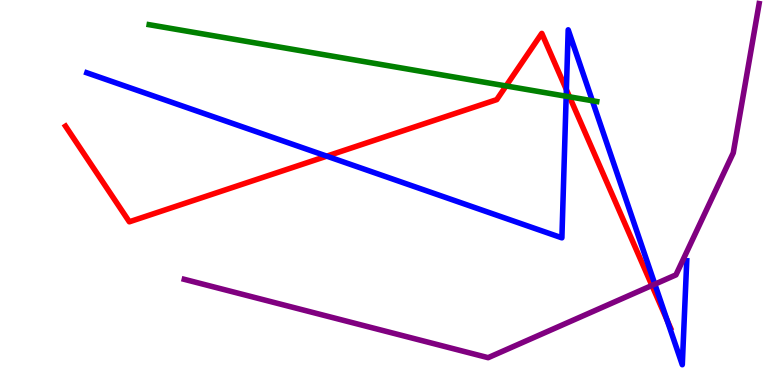[{'lines': ['blue', 'red'], 'intersections': [{'x': 4.22, 'y': 5.94}, {'x': 7.31, 'y': 7.67}, {'x': 8.61, 'y': 1.68}]}, {'lines': ['green', 'red'], 'intersections': [{'x': 6.53, 'y': 7.77}, {'x': 7.35, 'y': 7.48}]}, {'lines': ['purple', 'red'], 'intersections': [{'x': 8.41, 'y': 2.59}]}, {'lines': ['blue', 'green'], 'intersections': [{'x': 7.31, 'y': 7.5}, {'x': 7.64, 'y': 7.38}]}, {'lines': ['blue', 'purple'], 'intersections': [{'x': 8.45, 'y': 2.62}]}, {'lines': ['green', 'purple'], 'intersections': []}]